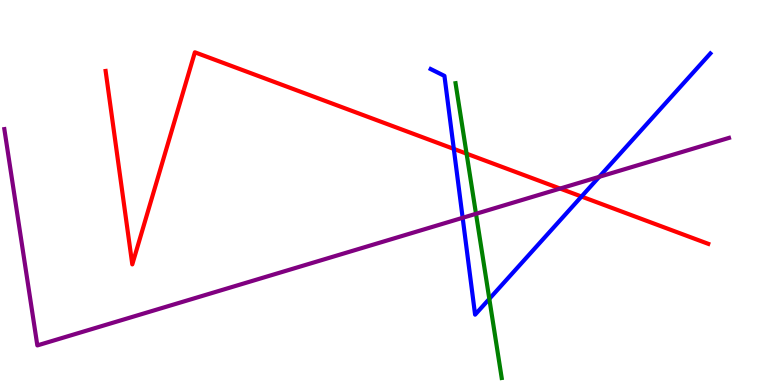[{'lines': ['blue', 'red'], 'intersections': [{'x': 5.86, 'y': 6.13}, {'x': 7.5, 'y': 4.9}]}, {'lines': ['green', 'red'], 'intersections': [{'x': 6.02, 'y': 6.01}]}, {'lines': ['purple', 'red'], 'intersections': [{'x': 7.23, 'y': 5.1}]}, {'lines': ['blue', 'green'], 'intersections': [{'x': 6.31, 'y': 2.24}]}, {'lines': ['blue', 'purple'], 'intersections': [{'x': 5.97, 'y': 4.34}, {'x': 7.73, 'y': 5.41}]}, {'lines': ['green', 'purple'], 'intersections': [{'x': 6.14, 'y': 4.45}]}]